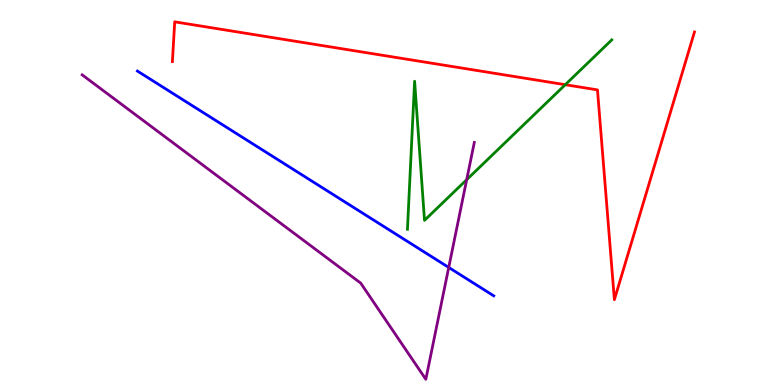[{'lines': ['blue', 'red'], 'intersections': []}, {'lines': ['green', 'red'], 'intersections': [{'x': 7.29, 'y': 7.8}]}, {'lines': ['purple', 'red'], 'intersections': []}, {'lines': ['blue', 'green'], 'intersections': []}, {'lines': ['blue', 'purple'], 'intersections': [{'x': 5.79, 'y': 3.05}]}, {'lines': ['green', 'purple'], 'intersections': [{'x': 6.02, 'y': 5.33}]}]